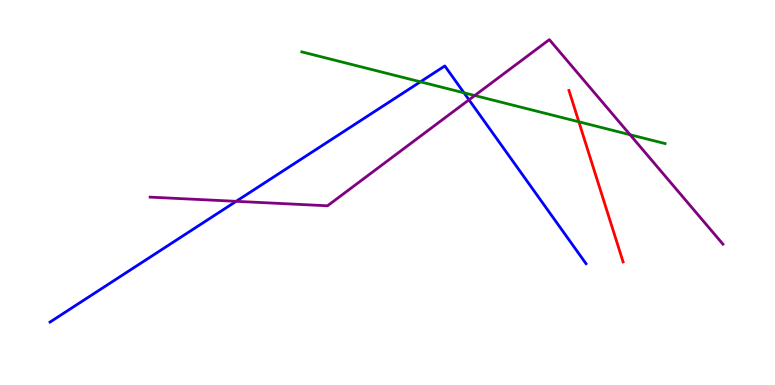[{'lines': ['blue', 'red'], 'intersections': []}, {'lines': ['green', 'red'], 'intersections': [{'x': 7.47, 'y': 6.84}]}, {'lines': ['purple', 'red'], 'intersections': []}, {'lines': ['blue', 'green'], 'intersections': [{'x': 5.42, 'y': 7.88}, {'x': 5.99, 'y': 7.59}]}, {'lines': ['blue', 'purple'], 'intersections': [{'x': 3.05, 'y': 4.77}, {'x': 6.05, 'y': 7.41}]}, {'lines': ['green', 'purple'], 'intersections': [{'x': 6.13, 'y': 7.52}, {'x': 8.13, 'y': 6.5}]}]